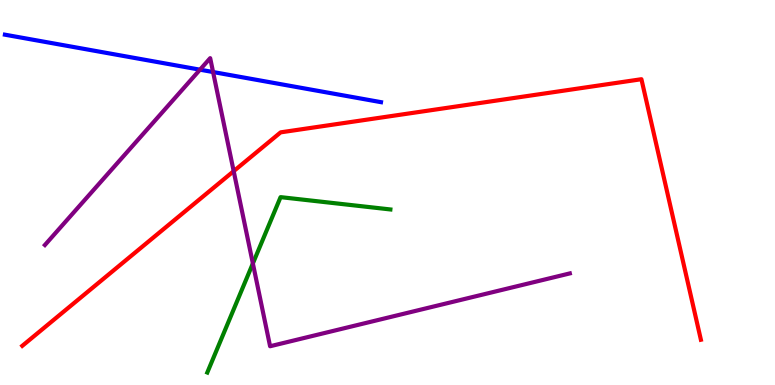[{'lines': ['blue', 'red'], 'intersections': []}, {'lines': ['green', 'red'], 'intersections': []}, {'lines': ['purple', 'red'], 'intersections': [{'x': 3.02, 'y': 5.55}]}, {'lines': ['blue', 'green'], 'intersections': []}, {'lines': ['blue', 'purple'], 'intersections': [{'x': 2.58, 'y': 8.19}, {'x': 2.75, 'y': 8.13}]}, {'lines': ['green', 'purple'], 'intersections': [{'x': 3.26, 'y': 3.16}]}]